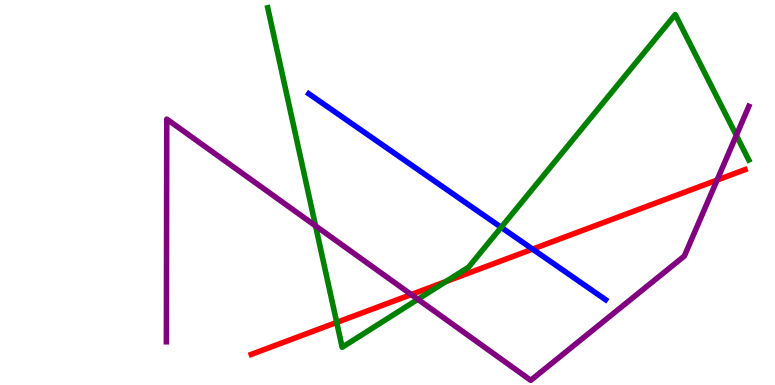[{'lines': ['blue', 'red'], 'intersections': [{'x': 6.87, 'y': 3.53}]}, {'lines': ['green', 'red'], 'intersections': [{'x': 4.34, 'y': 1.63}, {'x': 5.75, 'y': 2.69}]}, {'lines': ['purple', 'red'], 'intersections': [{'x': 5.31, 'y': 2.35}, {'x': 9.25, 'y': 5.32}]}, {'lines': ['blue', 'green'], 'intersections': [{'x': 6.47, 'y': 4.1}]}, {'lines': ['blue', 'purple'], 'intersections': []}, {'lines': ['green', 'purple'], 'intersections': [{'x': 4.07, 'y': 4.13}, {'x': 5.39, 'y': 2.23}, {'x': 9.5, 'y': 6.48}]}]